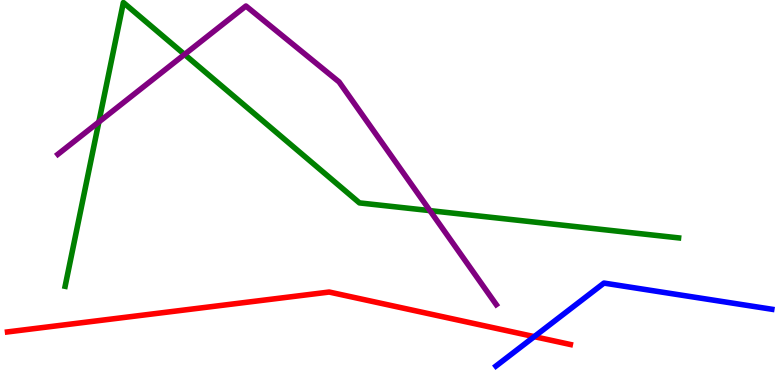[{'lines': ['blue', 'red'], 'intersections': [{'x': 6.89, 'y': 1.26}]}, {'lines': ['green', 'red'], 'intersections': []}, {'lines': ['purple', 'red'], 'intersections': []}, {'lines': ['blue', 'green'], 'intersections': []}, {'lines': ['blue', 'purple'], 'intersections': []}, {'lines': ['green', 'purple'], 'intersections': [{'x': 1.28, 'y': 6.83}, {'x': 2.38, 'y': 8.59}, {'x': 5.55, 'y': 4.53}]}]